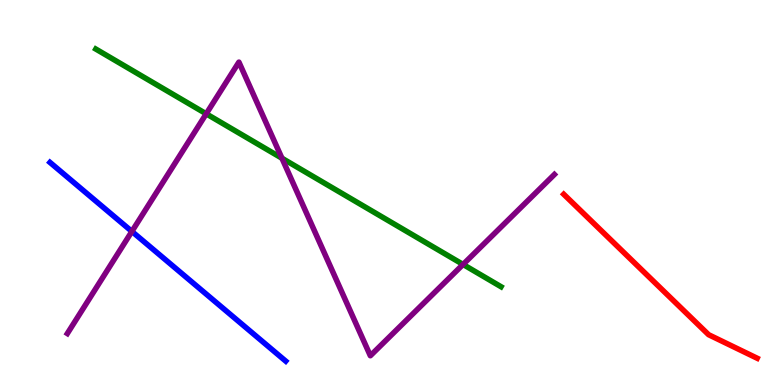[{'lines': ['blue', 'red'], 'intersections': []}, {'lines': ['green', 'red'], 'intersections': []}, {'lines': ['purple', 'red'], 'intersections': []}, {'lines': ['blue', 'green'], 'intersections': []}, {'lines': ['blue', 'purple'], 'intersections': [{'x': 1.7, 'y': 3.99}]}, {'lines': ['green', 'purple'], 'intersections': [{'x': 2.66, 'y': 7.04}, {'x': 3.64, 'y': 5.89}, {'x': 5.97, 'y': 3.13}]}]